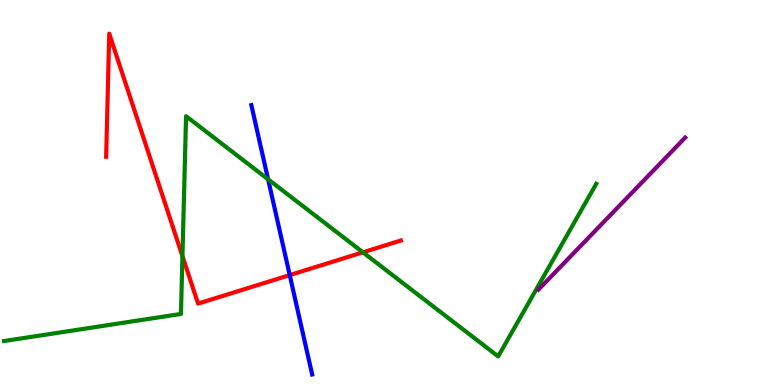[{'lines': ['blue', 'red'], 'intersections': [{'x': 3.74, 'y': 2.85}]}, {'lines': ['green', 'red'], 'intersections': [{'x': 2.35, 'y': 3.35}, {'x': 4.68, 'y': 3.45}]}, {'lines': ['purple', 'red'], 'intersections': []}, {'lines': ['blue', 'green'], 'intersections': [{'x': 3.46, 'y': 5.34}]}, {'lines': ['blue', 'purple'], 'intersections': []}, {'lines': ['green', 'purple'], 'intersections': []}]